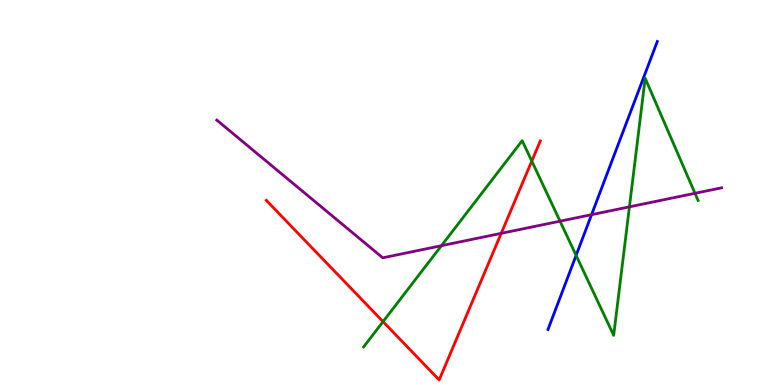[{'lines': ['blue', 'red'], 'intersections': []}, {'lines': ['green', 'red'], 'intersections': [{'x': 4.94, 'y': 1.65}, {'x': 6.86, 'y': 5.82}]}, {'lines': ['purple', 'red'], 'intersections': [{'x': 6.47, 'y': 3.94}]}, {'lines': ['blue', 'green'], 'intersections': [{'x': 7.43, 'y': 3.37}]}, {'lines': ['blue', 'purple'], 'intersections': [{'x': 7.63, 'y': 4.42}]}, {'lines': ['green', 'purple'], 'intersections': [{'x': 5.7, 'y': 3.62}, {'x': 7.23, 'y': 4.26}, {'x': 8.12, 'y': 4.63}, {'x': 8.97, 'y': 4.98}]}]